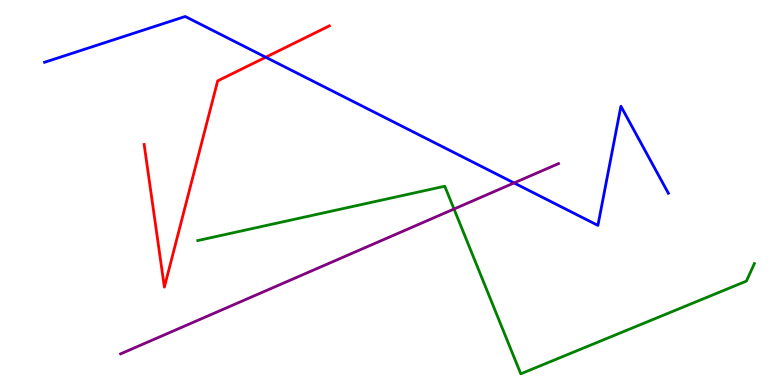[{'lines': ['blue', 'red'], 'intersections': [{'x': 3.43, 'y': 8.51}]}, {'lines': ['green', 'red'], 'intersections': []}, {'lines': ['purple', 'red'], 'intersections': []}, {'lines': ['blue', 'green'], 'intersections': []}, {'lines': ['blue', 'purple'], 'intersections': [{'x': 6.63, 'y': 5.25}]}, {'lines': ['green', 'purple'], 'intersections': [{'x': 5.86, 'y': 4.57}]}]